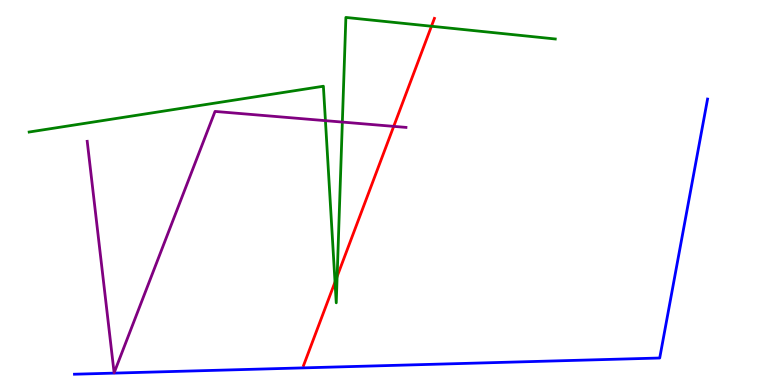[{'lines': ['blue', 'red'], 'intersections': []}, {'lines': ['green', 'red'], 'intersections': [{'x': 4.32, 'y': 2.67}, {'x': 4.35, 'y': 2.82}, {'x': 5.57, 'y': 9.32}]}, {'lines': ['purple', 'red'], 'intersections': [{'x': 5.08, 'y': 6.72}]}, {'lines': ['blue', 'green'], 'intersections': []}, {'lines': ['blue', 'purple'], 'intersections': []}, {'lines': ['green', 'purple'], 'intersections': [{'x': 4.2, 'y': 6.87}, {'x': 4.42, 'y': 6.83}]}]